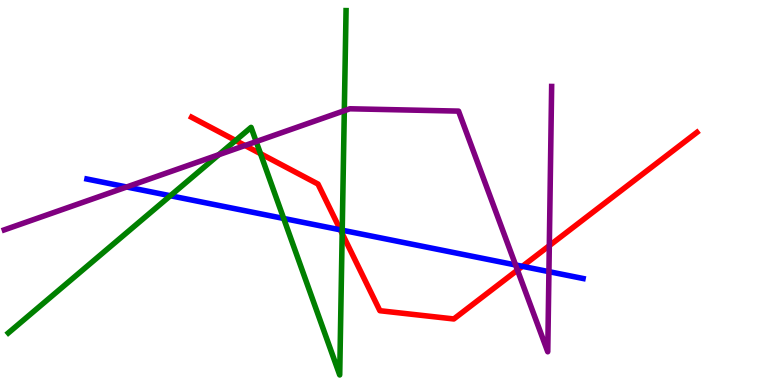[{'lines': ['blue', 'red'], 'intersections': [{'x': 4.39, 'y': 4.03}, {'x': 6.74, 'y': 3.08}]}, {'lines': ['green', 'red'], 'intersections': [{'x': 3.04, 'y': 6.35}, {'x': 3.36, 'y': 6.01}, {'x': 4.42, 'y': 3.93}]}, {'lines': ['purple', 'red'], 'intersections': [{'x': 3.16, 'y': 6.22}, {'x': 6.68, 'y': 2.98}, {'x': 7.09, 'y': 3.62}]}, {'lines': ['blue', 'green'], 'intersections': [{'x': 2.2, 'y': 4.92}, {'x': 3.66, 'y': 4.33}, {'x': 4.42, 'y': 4.02}]}, {'lines': ['blue', 'purple'], 'intersections': [{'x': 1.63, 'y': 5.14}, {'x': 6.65, 'y': 3.12}, {'x': 7.08, 'y': 2.94}]}, {'lines': ['green', 'purple'], 'intersections': [{'x': 2.82, 'y': 5.98}, {'x': 3.31, 'y': 6.32}, {'x': 4.44, 'y': 7.12}]}]